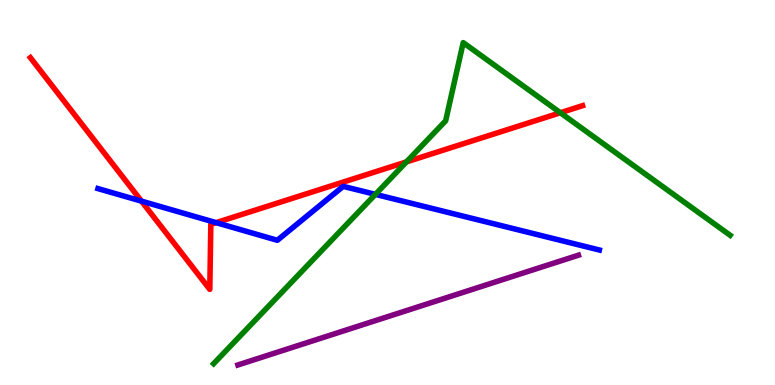[{'lines': ['blue', 'red'], 'intersections': [{'x': 1.83, 'y': 4.78}, {'x': 2.79, 'y': 4.22}]}, {'lines': ['green', 'red'], 'intersections': [{'x': 5.24, 'y': 5.79}, {'x': 7.23, 'y': 7.07}]}, {'lines': ['purple', 'red'], 'intersections': []}, {'lines': ['blue', 'green'], 'intersections': [{'x': 4.84, 'y': 4.95}]}, {'lines': ['blue', 'purple'], 'intersections': []}, {'lines': ['green', 'purple'], 'intersections': []}]